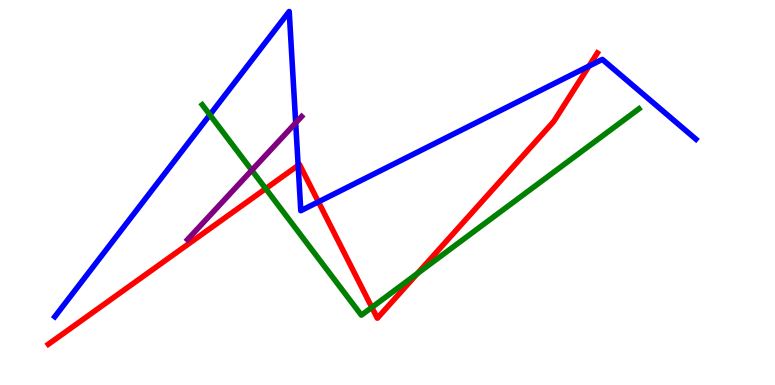[{'lines': ['blue', 'red'], 'intersections': [{'x': 3.85, 'y': 5.7}, {'x': 4.11, 'y': 4.76}, {'x': 7.6, 'y': 8.28}]}, {'lines': ['green', 'red'], 'intersections': [{'x': 3.43, 'y': 5.1}, {'x': 4.8, 'y': 2.02}, {'x': 5.39, 'y': 2.9}]}, {'lines': ['purple', 'red'], 'intersections': []}, {'lines': ['blue', 'green'], 'intersections': [{'x': 2.71, 'y': 7.02}]}, {'lines': ['blue', 'purple'], 'intersections': [{'x': 3.82, 'y': 6.81}]}, {'lines': ['green', 'purple'], 'intersections': [{'x': 3.25, 'y': 5.58}]}]